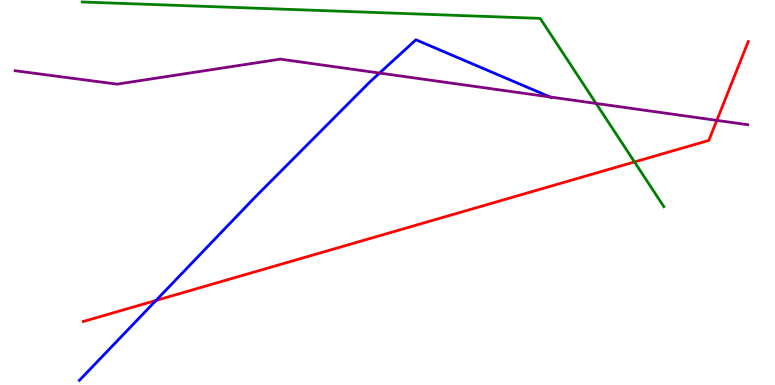[{'lines': ['blue', 'red'], 'intersections': [{'x': 2.01, 'y': 2.2}]}, {'lines': ['green', 'red'], 'intersections': [{'x': 8.19, 'y': 5.79}]}, {'lines': ['purple', 'red'], 'intersections': [{'x': 9.25, 'y': 6.87}]}, {'lines': ['blue', 'green'], 'intersections': []}, {'lines': ['blue', 'purple'], 'intersections': [{'x': 4.9, 'y': 8.1}, {'x': 7.1, 'y': 7.48}]}, {'lines': ['green', 'purple'], 'intersections': [{'x': 7.69, 'y': 7.31}]}]